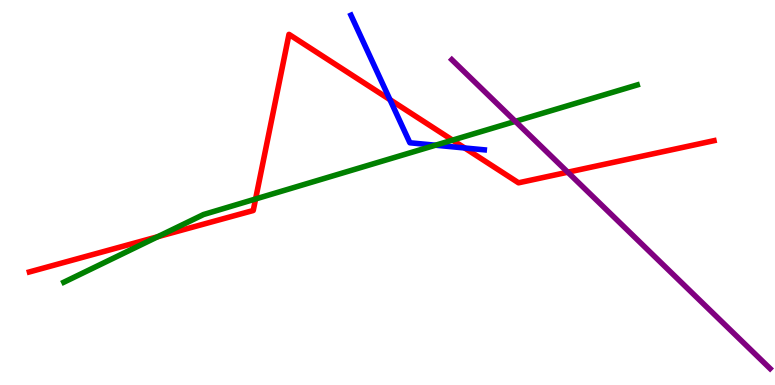[{'lines': ['blue', 'red'], 'intersections': [{'x': 5.03, 'y': 7.41}, {'x': 6.0, 'y': 6.16}]}, {'lines': ['green', 'red'], 'intersections': [{'x': 2.04, 'y': 3.85}, {'x': 3.3, 'y': 4.83}, {'x': 5.84, 'y': 6.36}]}, {'lines': ['purple', 'red'], 'intersections': [{'x': 7.33, 'y': 5.53}]}, {'lines': ['blue', 'green'], 'intersections': [{'x': 5.62, 'y': 6.23}]}, {'lines': ['blue', 'purple'], 'intersections': []}, {'lines': ['green', 'purple'], 'intersections': [{'x': 6.65, 'y': 6.85}]}]